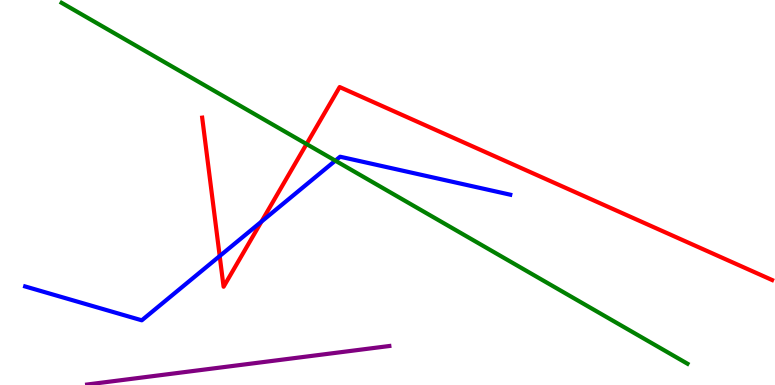[{'lines': ['blue', 'red'], 'intersections': [{'x': 2.83, 'y': 3.35}, {'x': 3.37, 'y': 4.24}]}, {'lines': ['green', 'red'], 'intersections': [{'x': 3.96, 'y': 6.26}]}, {'lines': ['purple', 'red'], 'intersections': []}, {'lines': ['blue', 'green'], 'intersections': [{'x': 4.33, 'y': 5.83}]}, {'lines': ['blue', 'purple'], 'intersections': []}, {'lines': ['green', 'purple'], 'intersections': []}]